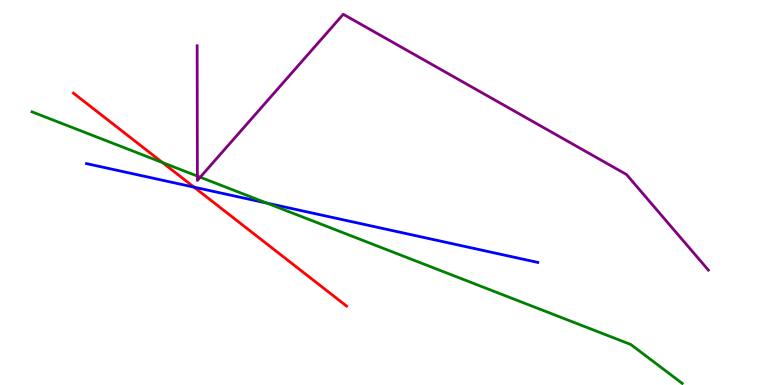[{'lines': ['blue', 'red'], 'intersections': [{'x': 2.5, 'y': 5.14}]}, {'lines': ['green', 'red'], 'intersections': [{'x': 2.1, 'y': 5.78}]}, {'lines': ['purple', 'red'], 'intersections': []}, {'lines': ['blue', 'green'], 'intersections': [{'x': 3.44, 'y': 4.72}]}, {'lines': ['blue', 'purple'], 'intersections': []}, {'lines': ['green', 'purple'], 'intersections': [{'x': 2.55, 'y': 5.43}, {'x': 2.58, 'y': 5.4}]}]